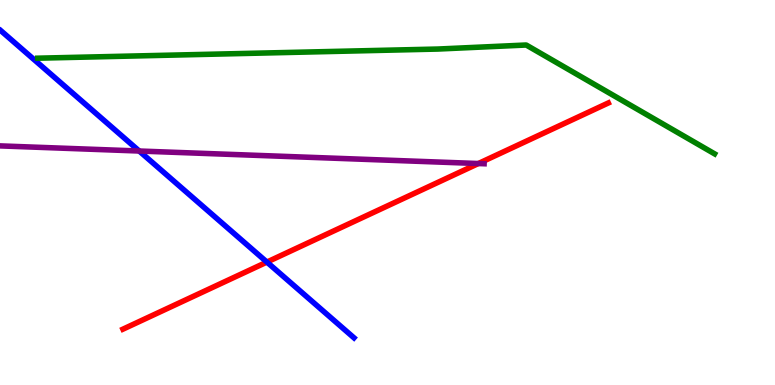[{'lines': ['blue', 'red'], 'intersections': [{'x': 3.44, 'y': 3.19}]}, {'lines': ['green', 'red'], 'intersections': []}, {'lines': ['purple', 'red'], 'intersections': [{'x': 6.17, 'y': 5.75}]}, {'lines': ['blue', 'green'], 'intersections': []}, {'lines': ['blue', 'purple'], 'intersections': [{'x': 1.8, 'y': 6.08}]}, {'lines': ['green', 'purple'], 'intersections': []}]